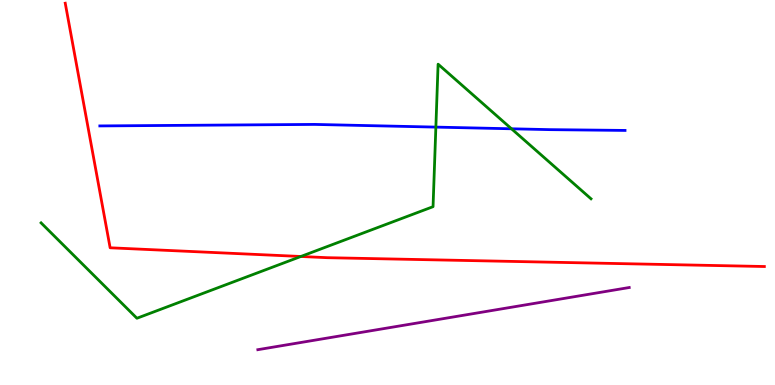[{'lines': ['blue', 'red'], 'intersections': []}, {'lines': ['green', 'red'], 'intersections': [{'x': 3.88, 'y': 3.34}]}, {'lines': ['purple', 'red'], 'intersections': []}, {'lines': ['blue', 'green'], 'intersections': [{'x': 5.62, 'y': 6.7}, {'x': 6.6, 'y': 6.65}]}, {'lines': ['blue', 'purple'], 'intersections': []}, {'lines': ['green', 'purple'], 'intersections': []}]